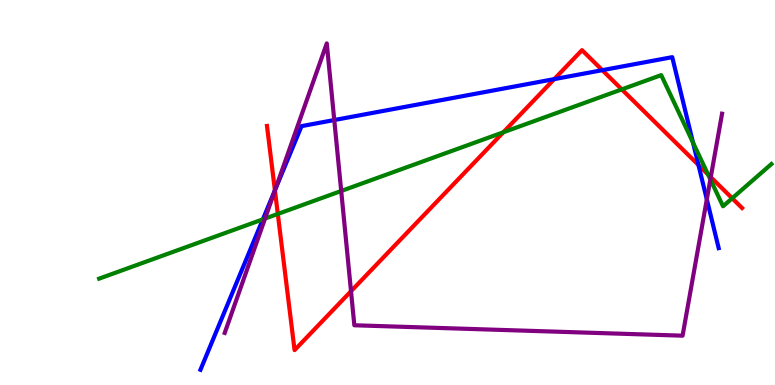[{'lines': ['blue', 'red'], 'intersections': [{'x': 3.55, 'y': 5.06}, {'x': 7.15, 'y': 7.95}, {'x': 7.77, 'y': 8.18}, {'x': 9.01, 'y': 5.71}]}, {'lines': ['green', 'red'], 'intersections': [{'x': 3.58, 'y': 4.44}, {'x': 6.49, 'y': 6.56}, {'x': 8.02, 'y': 7.68}, {'x': 9.14, 'y': 5.47}, {'x': 9.45, 'y': 4.85}]}, {'lines': ['purple', 'red'], 'intersections': [{'x': 3.55, 'y': 5.05}, {'x': 4.53, 'y': 2.44}, {'x': 9.17, 'y': 5.4}]}, {'lines': ['blue', 'green'], 'intersections': [{'x': 3.39, 'y': 4.3}, {'x': 8.94, 'y': 6.3}]}, {'lines': ['blue', 'purple'], 'intersections': [{'x': 3.55, 'y': 5.09}, {'x': 4.31, 'y': 6.88}, {'x': 9.12, 'y': 4.82}]}, {'lines': ['green', 'purple'], 'intersections': [{'x': 3.42, 'y': 4.32}, {'x': 4.4, 'y': 5.04}, {'x': 9.17, 'y': 5.34}]}]